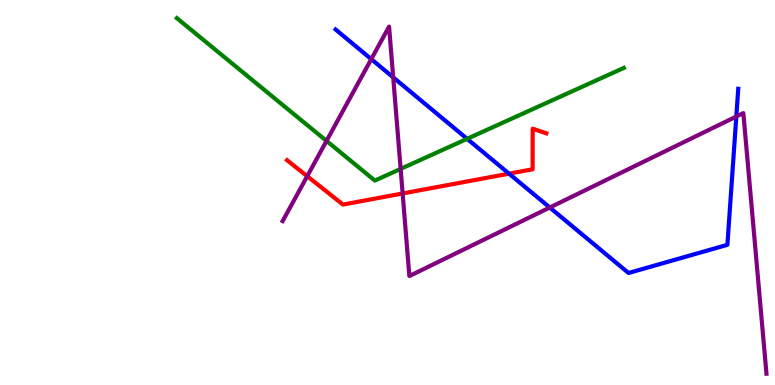[{'lines': ['blue', 'red'], 'intersections': [{'x': 6.57, 'y': 5.49}]}, {'lines': ['green', 'red'], 'intersections': []}, {'lines': ['purple', 'red'], 'intersections': [{'x': 3.96, 'y': 5.42}, {'x': 5.2, 'y': 4.97}]}, {'lines': ['blue', 'green'], 'intersections': [{'x': 6.03, 'y': 6.39}]}, {'lines': ['blue', 'purple'], 'intersections': [{'x': 4.79, 'y': 8.46}, {'x': 5.07, 'y': 7.99}, {'x': 7.09, 'y': 4.61}, {'x': 9.5, 'y': 6.97}]}, {'lines': ['green', 'purple'], 'intersections': [{'x': 4.21, 'y': 6.34}, {'x': 5.17, 'y': 5.61}]}]